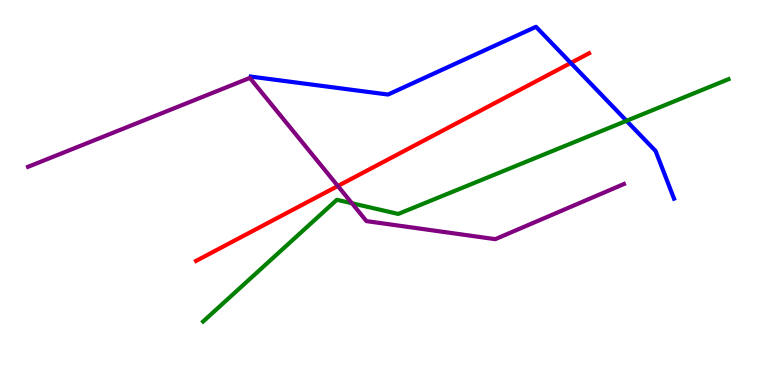[{'lines': ['blue', 'red'], 'intersections': [{'x': 7.37, 'y': 8.37}]}, {'lines': ['green', 'red'], 'intersections': []}, {'lines': ['purple', 'red'], 'intersections': [{'x': 4.36, 'y': 5.17}]}, {'lines': ['blue', 'green'], 'intersections': [{'x': 8.08, 'y': 6.86}]}, {'lines': ['blue', 'purple'], 'intersections': []}, {'lines': ['green', 'purple'], 'intersections': [{'x': 4.54, 'y': 4.72}]}]